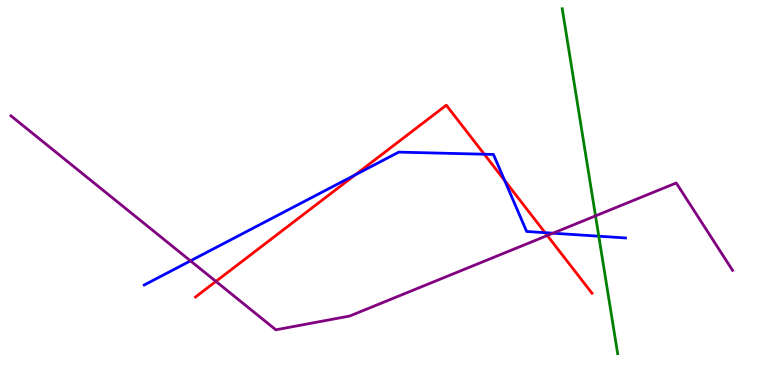[{'lines': ['blue', 'red'], 'intersections': [{'x': 4.58, 'y': 5.46}, {'x': 6.25, 'y': 5.99}, {'x': 6.51, 'y': 5.31}, {'x': 7.03, 'y': 3.96}]}, {'lines': ['green', 'red'], 'intersections': []}, {'lines': ['purple', 'red'], 'intersections': [{'x': 2.79, 'y': 2.69}, {'x': 7.06, 'y': 3.88}]}, {'lines': ['blue', 'green'], 'intersections': [{'x': 7.73, 'y': 3.86}]}, {'lines': ['blue', 'purple'], 'intersections': [{'x': 2.46, 'y': 3.22}, {'x': 7.14, 'y': 3.94}]}, {'lines': ['green', 'purple'], 'intersections': [{'x': 7.68, 'y': 4.39}]}]